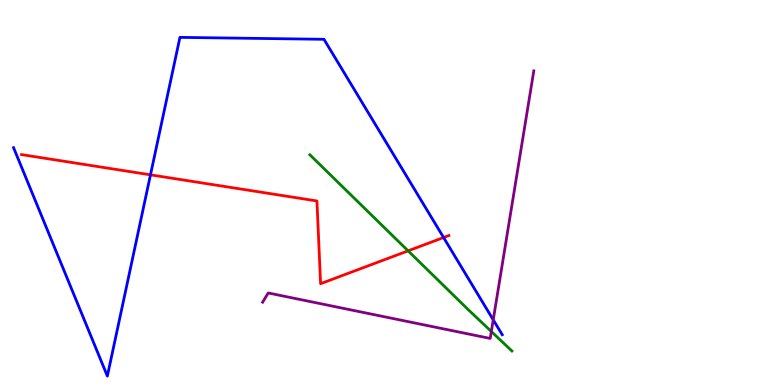[{'lines': ['blue', 'red'], 'intersections': [{'x': 1.94, 'y': 5.46}, {'x': 5.72, 'y': 3.83}]}, {'lines': ['green', 'red'], 'intersections': [{'x': 5.27, 'y': 3.48}]}, {'lines': ['purple', 'red'], 'intersections': []}, {'lines': ['blue', 'green'], 'intersections': []}, {'lines': ['blue', 'purple'], 'intersections': [{'x': 6.36, 'y': 1.69}]}, {'lines': ['green', 'purple'], 'intersections': [{'x': 6.34, 'y': 1.39}]}]